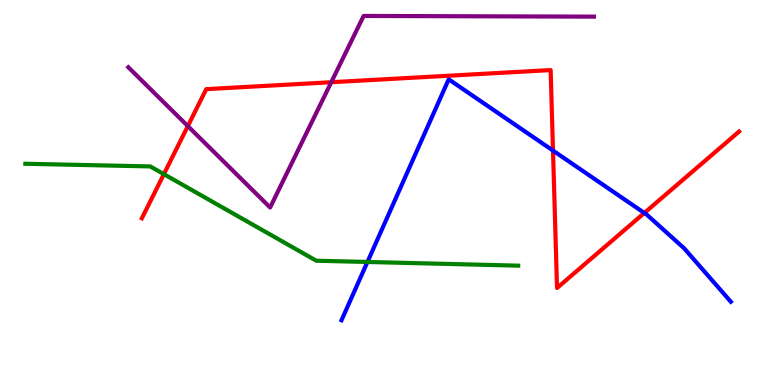[{'lines': ['blue', 'red'], 'intersections': [{'x': 7.14, 'y': 6.09}, {'x': 8.31, 'y': 4.47}]}, {'lines': ['green', 'red'], 'intersections': [{'x': 2.11, 'y': 5.48}]}, {'lines': ['purple', 'red'], 'intersections': [{'x': 2.42, 'y': 6.72}, {'x': 4.27, 'y': 7.86}]}, {'lines': ['blue', 'green'], 'intersections': [{'x': 4.74, 'y': 3.2}]}, {'lines': ['blue', 'purple'], 'intersections': []}, {'lines': ['green', 'purple'], 'intersections': []}]